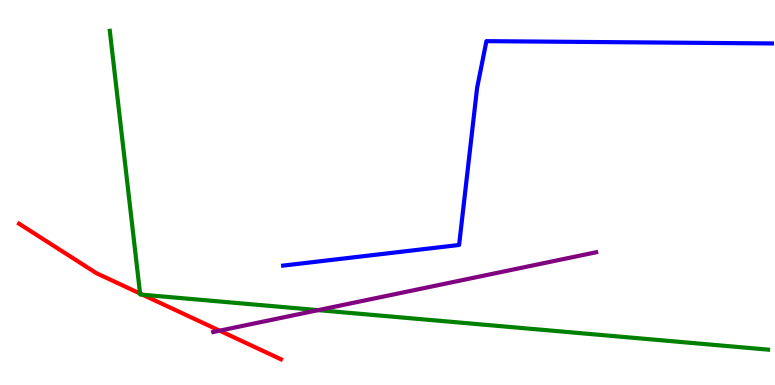[{'lines': ['blue', 'red'], 'intersections': []}, {'lines': ['green', 'red'], 'intersections': [{'x': 1.81, 'y': 2.38}, {'x': 1.84, 'y': 2.34}]}, {'lines': ['purple', 'red'], 'intersections': [{'x': 2.83, 'y': 1.41}]}, {'lines': ['blue', 'green'], 'intersections': []}, {'lines': ['blue', 'purple'], 'intersections': []}, {'lines': ['green', 'purple'], 'intersections': [{'x': 4.11, 'y': 1.94}]}]